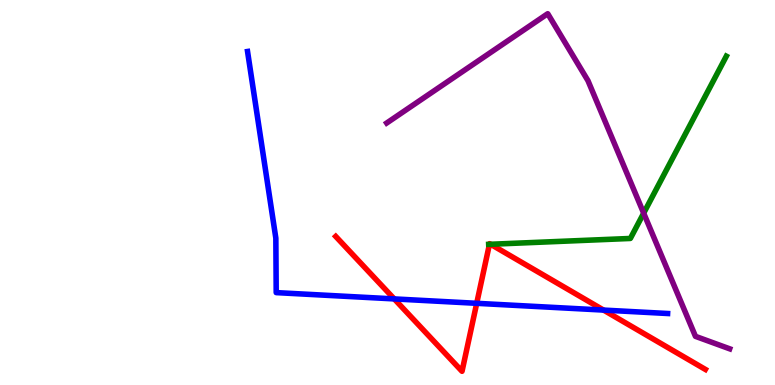[{'lines': ['blue', 'red'], 'intersections': [{'x': 5.09, 'y': 2.24}, {'x': 6.15, 'y': 2.12}, {'x': 7.79, 'y': 1.95}]}, {'lines': ['green', 'red'], 'intersections': [{'x': 6.32, 'y': 3.65}, {'x': 6.33, 'y': 3.66}]}, {'lines': ['purple', 'red'], 'intersections': []}, {'lines': ['blue', 'green'], 'intersections': []}, {'lines': ['blue', 'purple'], 'intersections': []}, {'lines': ['green', 'purple'], 'intersections': [{'x': 8.31, 'y': 4.46}]}]